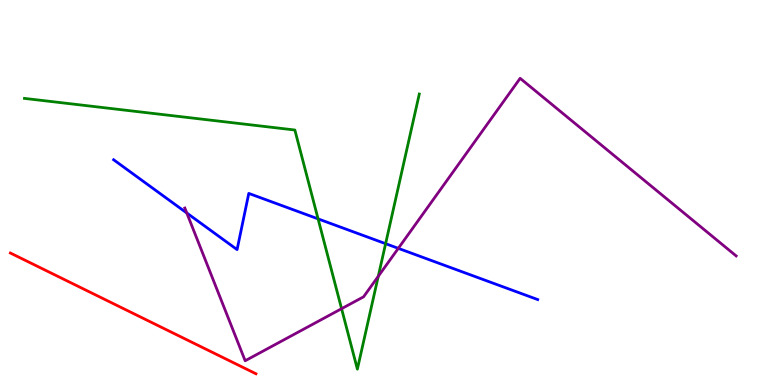[{'lines': ['blue', 'red'], 'intersections': []}, {'lines': ['green', 'red'], 'intersections': []}, {'lines': ['purple', 'red'], 'intersections': []}, {'lines': ['blue', 'green'], 'intersections': [{'x': 4.1, 'y': 4.31}, {'x': 4.98, 'y': 3.67}]}, {'lines': ['blue', 'purple'], 'intersections': [{'x': 2.41, 'y': 4.47}, {'x': 5.14, 'y': 3.55}]}, {'lines': ['green', 'purple'], 'intersections': [{'x': 4.41, 'y': 1.98}, {'x': 4.88, 'y': 2.82}]}]